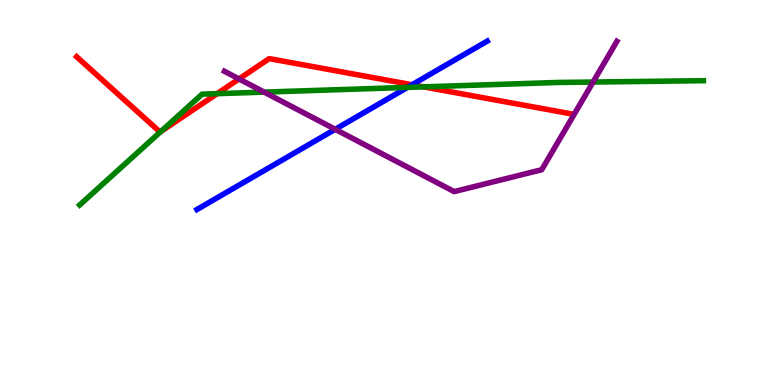[{'lines': ['blue', 'red'], 'intersections': [{'x': 5.32, 'y': 7.8}]}, {'lines': ['green', 'red'], 'intersections': [{'x': 2.07, 'y': 6.58}, {'x': 2.8, 'y': 7.57}, {'x': 5.47, 'y': 7.74}]}, {'lines': ['purple', 'red'], 'intersections': [{'x': 3.08, 'y': 7.95}]}, {'lines': ['blue', 'green'], 'intersections': [{'x': 5.26, 'y': 7.73}]}, {'lines': ['blue', 'purple'], 'intersections': [{'x': 4.33, 'y': 6.64}]}, {'lines': ['green', 'purple'], 'intersections': [{'x': 3.41, 'y': 7.61}, {'x': 7.65, 'y': 7.87}]}]